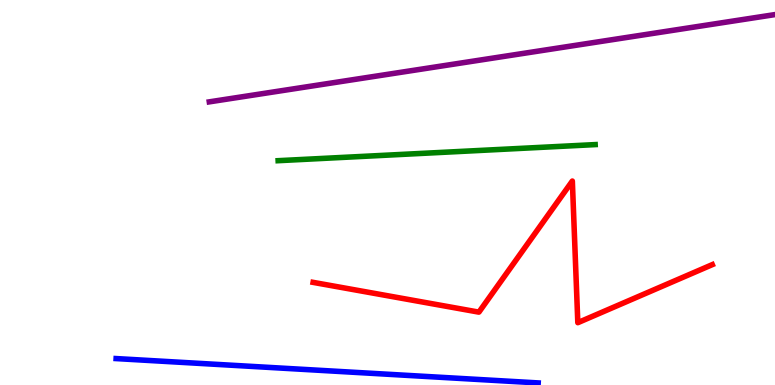[{'lines': ['blue', 'red'], 'intersections': []}, {'lines': ['green', 'red'], 'intersections': []}, {'lines': ['purple', 'red'], 'intersections': []}, {'lines': ['blue', 'green'], 'intersections': []}, {'lines': ['blue', 'purple'], 'intersections': []}, {'lines': ['green', 'purple'], 'intersections': []}]